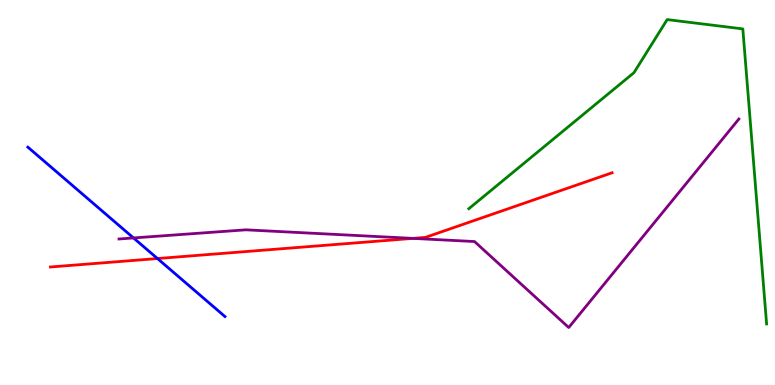[{'lines': ['blue', 'red'], 'intersections': [{'x': 2.03, 'y': 3.28}]}, {'lines': ['green', 'red'], 'intersections': []}, {'lines': ['purple', 'red'], 'intersections': [{'x': 5.33, 'y': 3.81}]}, {'lines': ['blue', 'green'], 'intersections': []}, {'lines': ['blue', 'purple'], 'intersections': [{'x': 1.72, 'y': 3.82}]}, {'lines': ['green', 'purple'], 'intersections': []}]